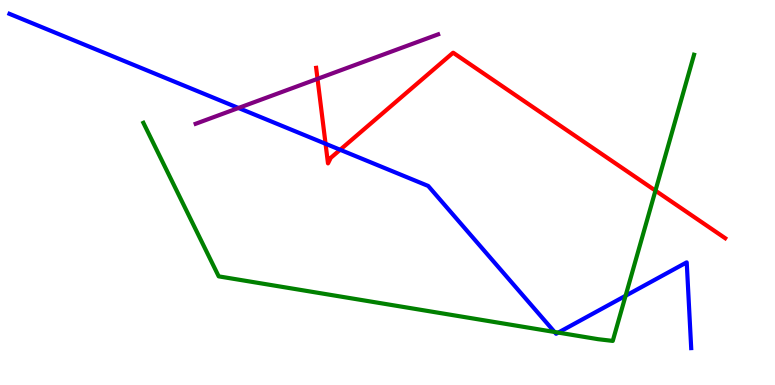[{'lines': ['blue', 'red'], 'intersections': [{'x': 4.2, 'y': 6.27}, {'x': 4.39, 'y': 6.11}]}, {'lines': ['green', 'red'], 'intersections': [{'x': 8.46, 'y': 5.05}]}, {'lines': ['purple', 'red'], 'intersections': [{'x': 4.1, 'y': 7.95}]}, {'lines': ['blue', 'green'], 'intersections': [{'x': 7.16, 'y': 1.38}, {'x': 7.2, 'y': 1.36}, {'x': 8.07, 'y': 2.32}]}, {'lines': ['blue', 'purple'], 'intersections': [{'x': 3.08, 'y': 7.2}]}, {'lines': ['green', 'purple'], 'intersections': []}]